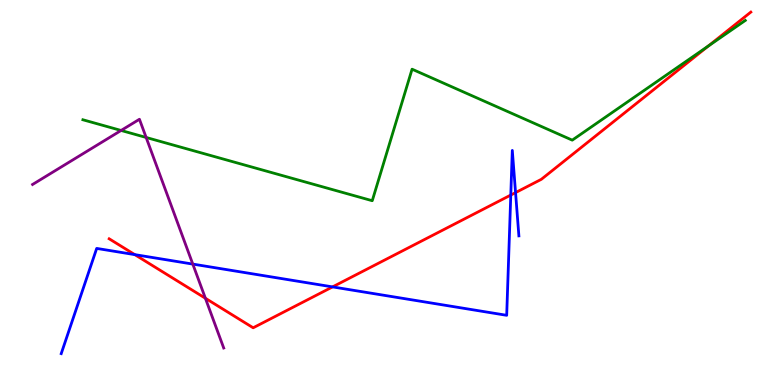[{'lines': ['blue', 'red'], 'intersections': [{'x': 1.74, 'y': 3.39}, {'x': 4.29, 'y': 2.55}, {'x': 6.59, 'y': 4.93}, {'x': 6.65, 'y': 5.0}]}, {'lines': ['green', 'red'], 'intersections': [{'x': 9.14, 'y': 8.81}]}, {'lines': ['purple', 'red'], 'intersections': [{'x': 2.65, 'y': 2.25}]}, {'lines': ['blue', 'green'], 'intersections': []}, {'lines': ['blue', 'purple'], 'intersections': [{'x': 2.49, 'y': 3.14}]}, {'lines': ['green', 'purple'], 'intersections': [{'x': 1.56, 'y': 6.61}, {'x': 1.89, 'y': 6.43}]}]